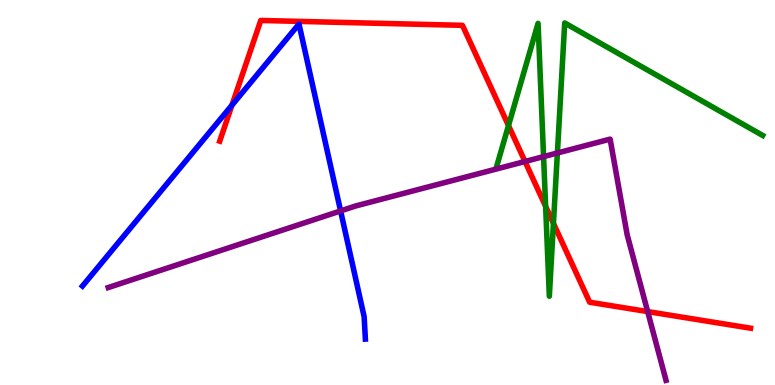[{'lines': ['blue', 'red'], 'intersections': [{'x': 2.99, 'y': 7.27}]}, {'lines': ['green', 'red'], 'intersections': [{'x': 6.56, 'y': 6.74}, {'x': 7.04, 'y': 4.64}, {'x': 7.14, 'y': 4.2}]}, {'lines': ['purple', 'red'], 'intersections': [{'x': 6.77, 'y': 5.81}, {'x': 8.36, 'y': 1.91}]}, {'lines': ['blue', 'green'], 'intersections': []}, {'lines': ['blue', 'purple'], 'intersections': [{'x': 4.39, 'y': 4.52}]}, {'lines': ['green', 'purple'], 'intersections': [{'x': 7.01, 'y': 5.93}, {'x': 7.19, 'y': 6.03}]}]